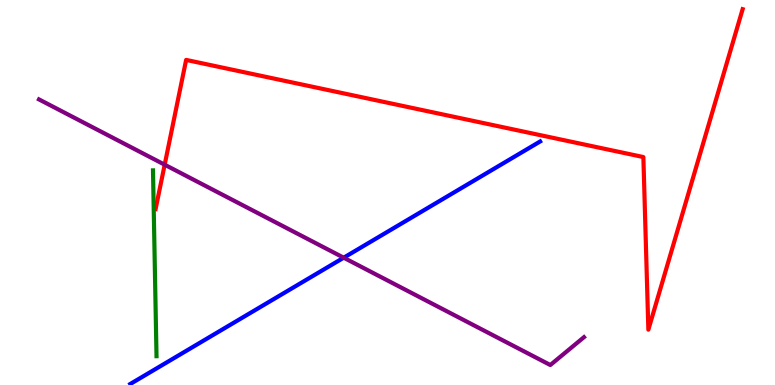[{'lines': ['blue', 'red'], 'intersections': []}, {'lines': ['green', 'red'], 'intersections': []}, {'lines': ['purple', 'red'], 'intersections': [{'x': 2.12, 'y': 5.72}]}, {'lines': ['blue', 'green'], 'intersections': []}, {'lines': ['blue', 'purple'], 'intersections': [{'x': 4.43, 'y': 3.31}]}, {'lines': ['green', 'purple'], 'intersections': []}]